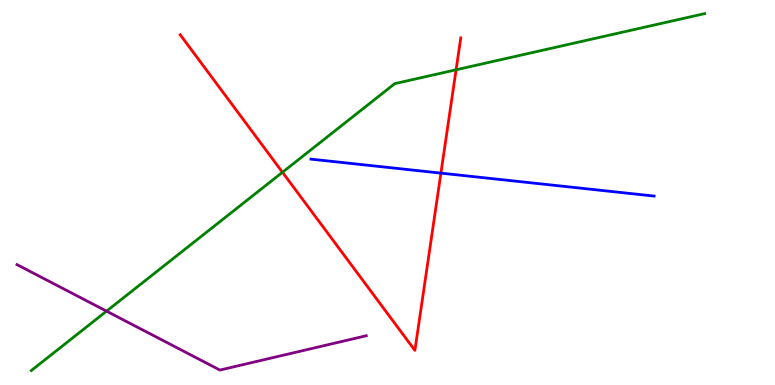[{'lines': ['blue', 'red'], 'intersections': [{'x': 5.69, 'y': 5.5}]}, {'lines': ['green', 'red'], 'intersections': [{'x': 3.64, 'y': 5.53}, {'x': 5.88, 'y': 8.19}]}, {'lines': ['purple', 'red'], 'intersections': []}, {'lines': ['blue', 'green'], 'intersections': []}, {'lines': ['blue', 'purple'], 'intersections': []}, {'lines': ['green', 'purple'], 'intersections': [{'x': 1.37, 'y': 1.92}]}]